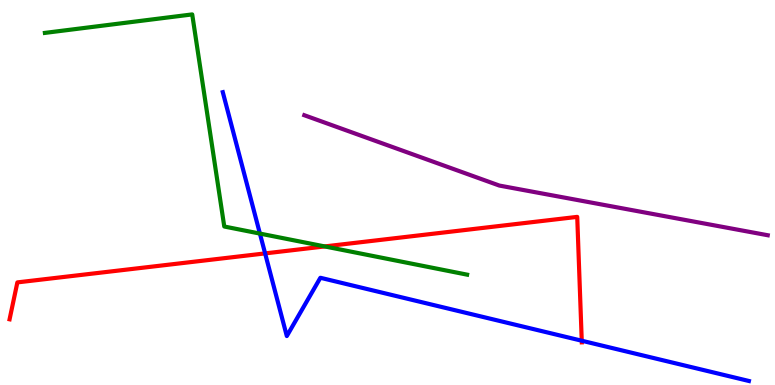[{'lines': ['blue', 'red'], 'intersections': [{'x': 3.42, 'y': 3.42}, {'x': 7.51, 'y': 1.15}]}, {'lines': ['green', 'red'], 'intersections': [{'x': 4.19, 'y': 3.6}]}, {'lines': ['purple', 'red'], 'intersections': []}, {'lines': ['blue', 'green'], 'intersections': [{'x': 3.35, 'y': 3.93}]}, {'lines': ['blue', 'purple'], 'intersections': []}, {'lines': ['green', 'purple'], 'intersections': []}]